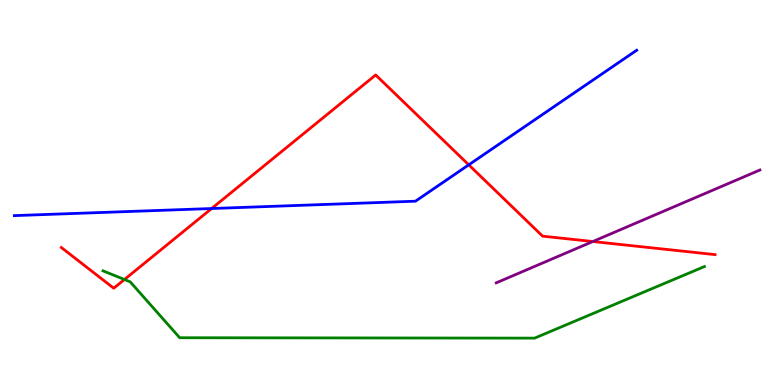[{'lines': ['blue', 'red'], 'intersections': [{'x': 2.73, 'y': 4.58}, {'x': 6.05, 'y': 5.72}]}, {'lines': ['green', 'red'], 'intersections': [{'x': 1.61, 'y': 2.74}]}, {'lines': ['purple', 'red'], 'intersections': [{'x': 7.65, 'y': 3.73}]}, {'lines': ['blue', 'green'], 'intersections': []}, {'lines': ['blue', 'purple'], 'intersections': []}, {'lines': ['green', 'purple'], 'intersections': []}]